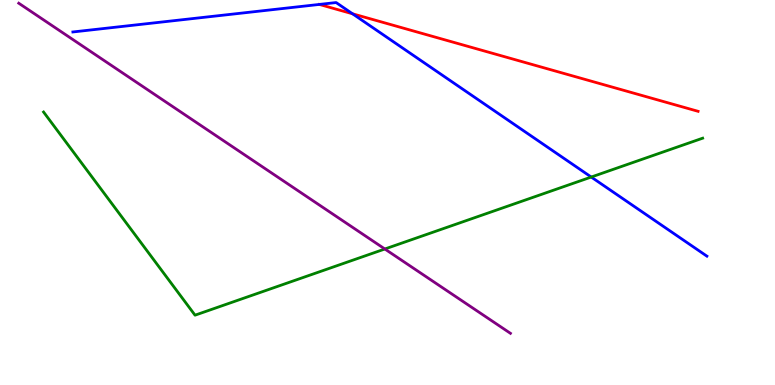[{'lines': ['blue', 'red'], 'intersections': [{'x': 4.55, 'y': 9.64}]}, {'lines': ['green', 'red'], 'intersections': []}, {'lines': ['purple', 'red'], 'intersections': []}, {'lines': ['blue', 'green'], 'intersections': [{'x': 7.63, 'y': 5.4}]}, {'lines': ['blue', 'purple'], 'intersections': []}, {'lines': ['green', 'purple'], 'intersections': [{'x': 4.97, 'y': 3.53}]}]